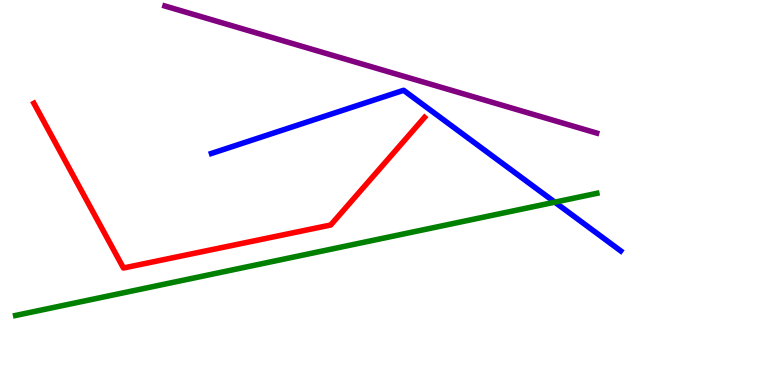[{'lines': ['blue', 'red'], 'intersections': []}, {'lines': ['green', 'red'], 'intersections': []}, {'lines': ['purple', 'red'], 'intersections': []}, {'lines': ['blue', 'green'], 'intersections': [{'x': 7.16, 'y': 4.75}]}, {'lines': ['blue', 'purple'], 'intersections': []}, {'lines': ['green', 'purple'], 'intersections': []}]